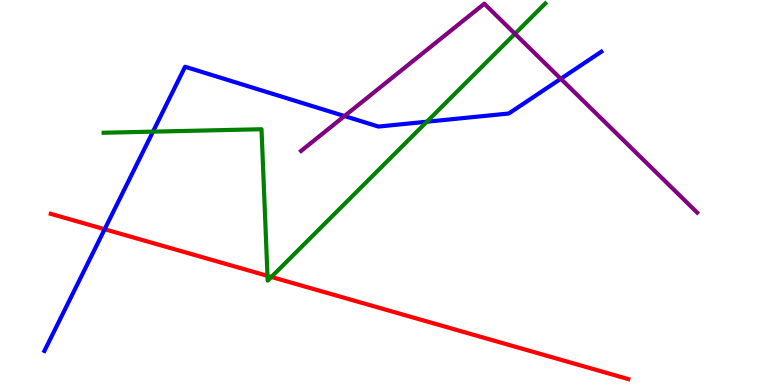[{'lines': ['blue', 'red'], 'intersections': [{'x': 1.35, 'y': 4.05}]}, {'lines': ['green', 'red'], 'intersections': [{'x': 3.45, 'y': 2.84}, {'x': 3.5, 'y': 2.81}]}, {'lines': ['purple', 'red'], 'intersections': []}, {'lines': ['blue', 'green'], 'intersections': [{'x': 1.97, 'y': 6.58}, {'x': 5.51, 'y': 6.84}]}, {'lines': ['blue', 'purple'], 'intersections': [{'x': 4.45, 'y': 6.99}, {'x': 7.24, 'y': 7.95}]}, {'lines': ['green', 'purple'], 'intersections': [{'x': 6.64, 'y': 9.12}]}]